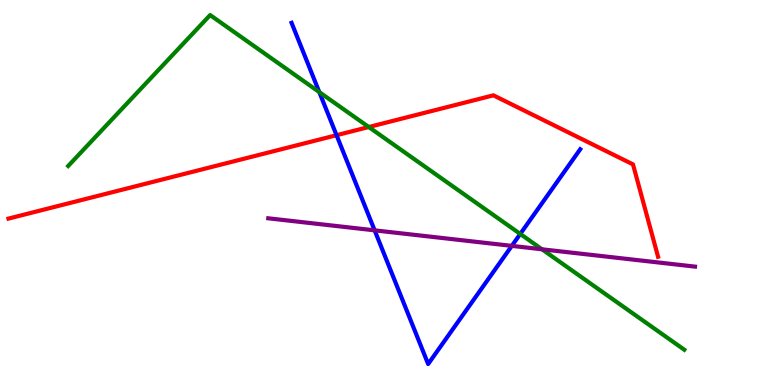[{'lines': ['blue', 'red'], 'intersections': [{'x': 4.34, 'y': 6.49}]}, {'lines': ['green', 'red'], 'intersections': [{'x': 4.76, 'y': 6.7}]}, {'lines': ['purple', 'red'], 'intersections': []}, {'lines': ['blue', 'green'], 'intersections': [{'x': 4.12, 'y': 7.61}, {'x': 6.71, 'y': 3.92}]}, {'lines': ['blue', 'purple'], 'intersections': [{'x': 4.83, 'y': 4.02}, {'x': 6.6, 'y': 3.61}]}, {'lines': ['green', 'purple'], 'intersections': [{'x': 6.99, 'y': 3.52}]}]